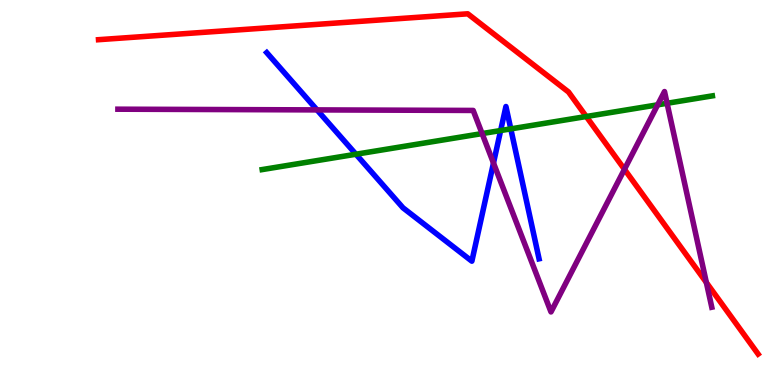[{'lines': ['blue', 'red'], 'intersections': []}, {'lines': ['green', 'red'], 'intersections': [{'x': 7.56, 'y': 6.97}]}, {'lines': ['purple', 'red'], 'intersections': [{'x': 8.06, 'y': 5.6}, {'x': 9.11, 'y': 2.66}]}, {'lines': ['blue', 'green'], 'intersections': [{'x': 4.59, 'y': 5.99}, {'x': 6.46, 'y': 6.61}, {'x': 6.59, 'y': 6.65}]}, {'lines': ['blue', 'purple'], 'intersections': [{'x': 4.09, 'y': 7.15}, {'x': 6.37, 'y': 5.77}]}, {'lines': ['green', 'purple'], 'intersections': [{'x': 6.22, 'y': 6.53}, {'x': 8.49, 'y': 7.28}, {'x': 8.61, 'y': 7.32}]}]